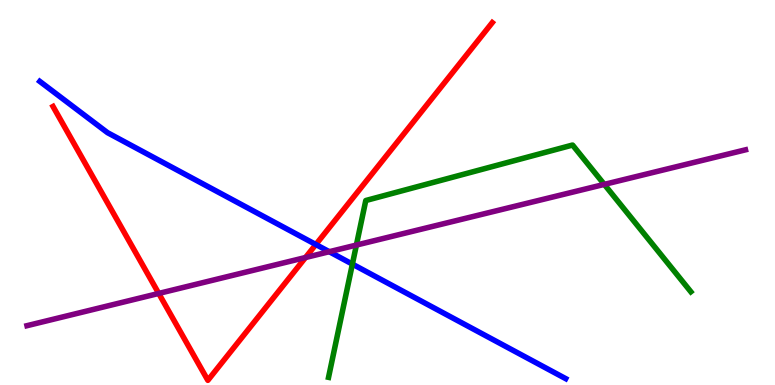[{'lines': ['blue', 'red'], 'intersections': [{'x': 4.08, 'y': 3.65}]}, {'lines': ['green', 'red'], 'intersections': []}, {'lines': ['purple', 'red'], 'intersections': [{'x': 2.05, 'y': 2.38}, {'x': 3.94, 'y': 3.31}]}, {'lines': ['blue', 'green'], 'intersections': [{'x': 4.55, 'y': 3.14}]}, {'lines': ['blue', 'purple'], 'intersections': [{'x': 4.25, 'y': 3.46}]}, {'lines': ['green', 'purple'], 'intersections': [{'x': 4.6, 'y': 3.63}, {'x': 7.8, 'y': 5.21}]}]